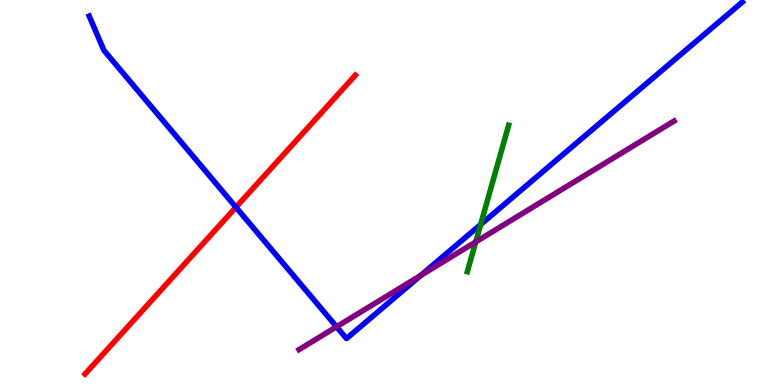[{'lines': ['blue', 'red'], 'intersections': [{'x': 3.04, 'y': 4.62}]}, {'lines': ['green', 'red'], 'intersections': []}, {'lines': ['purple', 'red'], 'intersections': []}, {'lines': ['blue', 'green'], 'intersections': [{'x': 6.2, 'y': 4.17}]}, {'lines': ['blue', 'purple'], 'intersections': [{'x': 4.34, 'y': 1.51}, {'x': 5.43, 'y': 2.85}]}, {'lines': ['green', 'purple'], 'intersections': [{'x': 6.14, 'y': 3.72}]}]